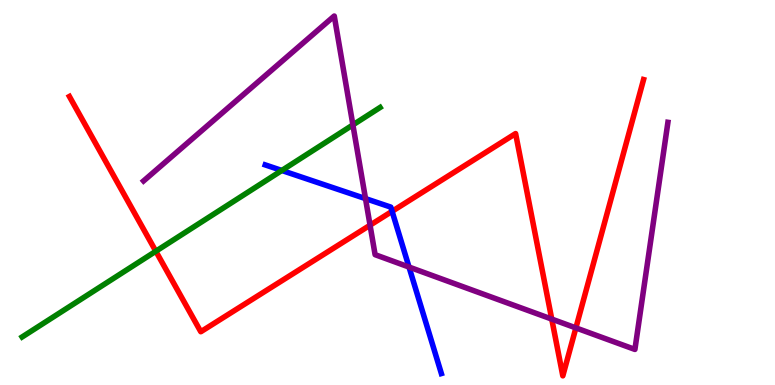[{'lines': ['blue', 'red'], 'intersections': [{'x': 5.06, 'y': 4.51}]}, {'lines': ['green', 'red'], 'intersections': [{'x': 2.01, 'y': 3.47}]}, {'lines': ['purple', 'red'], 'intersections': [{'x': 4.77, 'y': 4.15}, {'x': 7.12, 'y': 1.71}, {'x': 7.43, 'y': 1.48}]}, {'lines': ['blue', 'green'], 'intersections': [{'x': 3.64, 'y': 5.57}]}, {'lines': ['blue', 'purple'], 'intersections': [{'x': 4.72, 'y': 4.84}, {'x': 5.28, 'y': 3.06}]}, {'lines': ['green', 'purple'], 'intersections': [{'x': 4.55, 'y': 6.76}]}]